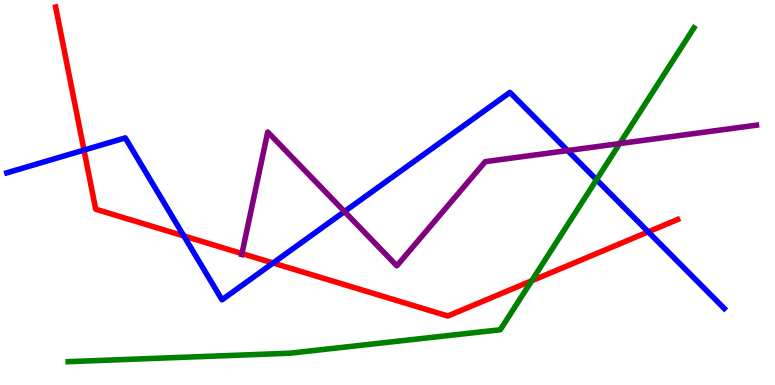[{'lines': ['blue', 'red'], 'intersections': [{'x': 1.08, 'y': 6.1}, {'x': 2.37, 'y': 3.87}, {'x': 3.52, 'y': 3.17}, {'x': 8.36, 'y': 3.98}]}, {'lines': ['green', 'red'], 'intersections': [{'x': 6.86, 'y': 2.71}]}, {'lines': ['purple', 'red'], 'intersections': [{'x': 3.12, 'y': 3.41}]}, {'lines': ['blue', 'green'], 'intersections': [{'x': 7.7, 'y': 5.33}]}, {'lines': ['blue', 'purple'], 'intersections': [{'x': 4.44, 'y': 4.5}, {'x': 7.32, 'y': 6.09}]}, {'lines': ['green', 'purple'], 'intersections': [{'x': 8.0, 'y': 6.27}]}]